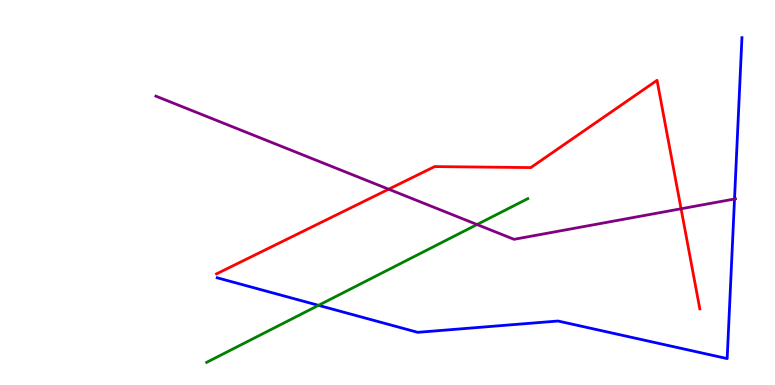[{'lines': ['blue', 'red'], 'intersections': []}, {'lines': ['green', 'red'], 'intersections': []}, {'lines': ['purple', 'red'], 'intersections': [{'x': 5.02, 'y': 5.09}, {'x': 8.79, 'y': 4.58}]}, {'lines': ['blue', 'green'], 'intersections': [{'x': 4.11, 'y': 2.07}]}, {'lines': ['blue', 'purple'], 'intersections': [{'x': 9.48, 'y': 4.83}]}, {'lines': ['green', 'purple'], 'intersections': [{'x': 6.16, 'y': 4.17}]}]